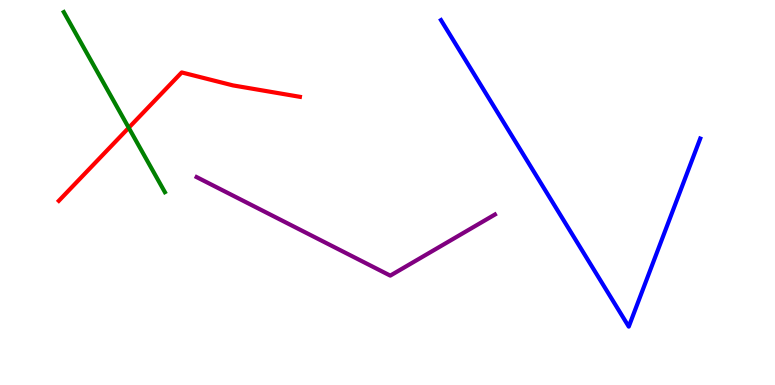[{'lines': ['blue', 'red'], 'intersections': []}, {'lines': ['green', 'red'], 'intersections': [{'x': 1.66, 'y': 6.68}]}, {'lines': ['purple', 'red'], 'intersections': []}, {'lines': ['blue', 'green'], 'intersections': []}, {'lines': ['blue', 'purple'], 'intersections': []}, {'lines': ['green', 'purple'], 'intersections': []}]